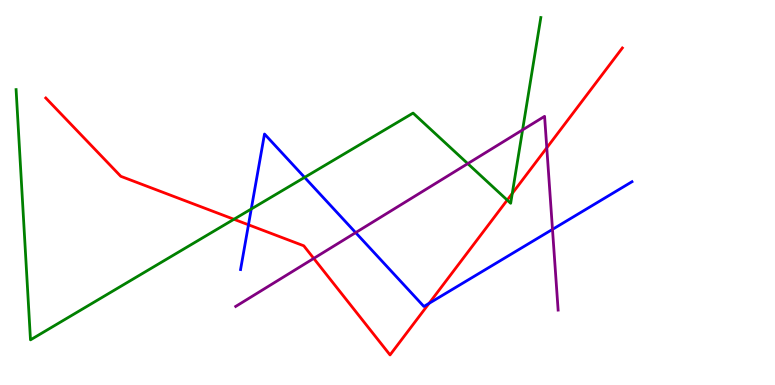[{'lines': ['blue', 'red'], 'intersections': [{'x': 3.21, 'y': 4.16}, {'x': 5.54, 'y': 2.12}]}, {'lines': ['green', 'red'], 'intersections': [{'x': 3.02, 'y': 4.3}, {'x': 6.54, 'y': 4.8}, {'x': 6.61, 'y': 4.98}]}, {'lines': ['purple', 'red'], 'intersections': [{'x': 4.05, 'y': 3.29}, {'x': 7.06, 'y': 6.16}]}, {'lines': ['blue', 'green'], 'intersections': [{'x': 3.24, 'y': 4.57}, {'x': 3.93, 'y': 5.39}]}, {'lines': ['blue', 'purple'], 'intersections': [{'x': 4.59, 'y': 3.96}, {'x': 7.13, 'y': 4.04}]}, {'lines': ['green', 'purple'], 'intersections': [{'x': 6.04, 'y': 5.75}, {'x': 6.74, 'y': 6.63}]}]